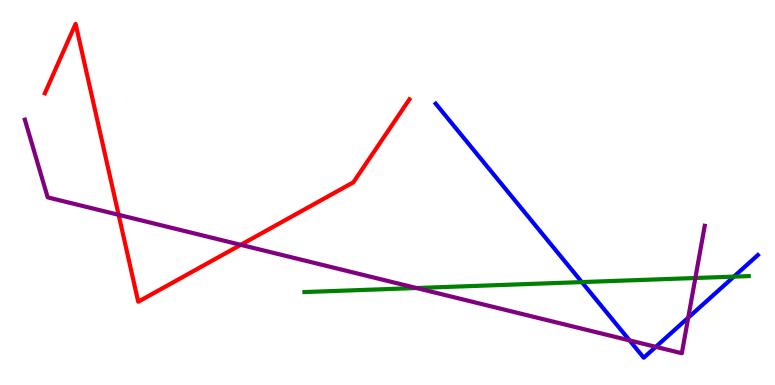[{'lines': ['blue', 'red'], 'intersections': []}, {'lines': ['green', 'red'], 'intersections': []}, {'lines': ['purple', 'red'], 'intersections': [{'x': 1.53, 'y': 4.42}, {'x': 3.11, 'y': 3.64}]}, {'lines': ['blue', 'green'], 'intersections': [{'x': 7.51, 'y': 2.67}, {'x': 9.47, 'y': 2.81}]}, {'lines': ['blue', 'purple'], 'intersections': [{'x': 8.12, 'y': 1.16}, {'x': 8.46, 'y': 0.991}, {'x': 8.88, 'y': 1.75}]}, {'lines': ['green', 'purple'], 'intersections': [{'x': 5.37, 'y': 2.52}, {'x': 8.97, 'y': 2.78}]}]